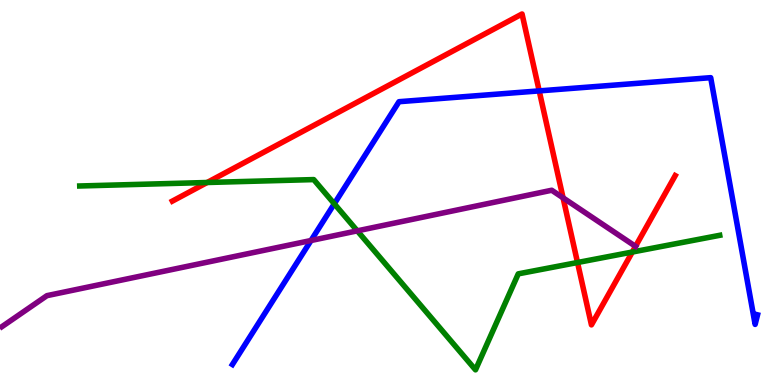[{'lines': ['blue', 'red'], 'intersections': [{'x': 6.96, 'y': 7.64}]}, {'lines': ['green', 'red'], 'intersections': [{'x': 2.67, 'y': 5.26}, {'x': 7.45, 'y': 3.18}, {'x': 8.16, 'y': 3.45}]}, {'lines': ['purple', 'red'], 'intersections': [{'x': 7.27, 'y': 4.86}, {'x': 8.2, 'y': 3.6}]}, {'lines': ['blue', 'green'], 'intersections': [{'x': 4.31, 'y': 4.71}]}, {'lines': ['blue', 'purple'], 'intersections': [{'x': 4.01, 'y': 3.75}]}, {'lines': ['green', 'purple'], 'intersections': [{'x': 4.61, 'y': 4.0}]}]